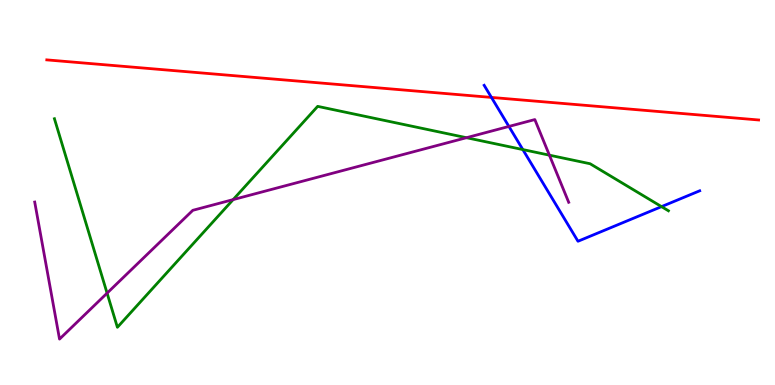[{'lines': ['blue', 'red'], 'intersections': [{'x': 6.34, 'y': 7.47}]}, {'lines': ['green', 'red'], 'intersections': []}, {'lines': ['purple', 'red'], 'intersections': []}, {'lines': ['blue', 'green'], 'intersections': [{'x': 6.75, 'y': 6.12}, {'x': 8.54, 'y': 4.63}]}, {'lines': ['blue', 'purple'], 'intersections': [{'x': 6.57, 'y': 6.72}]}, {'lines': ['green', 'purple'], 'intersections': [{'x': 1.38, 'y': 2.39}, {'x': 3.01, 'y': 4.82}, {'x': 6.02, 'y': 6.42}, {'x': 7.09, 'y': 5.97}]}]